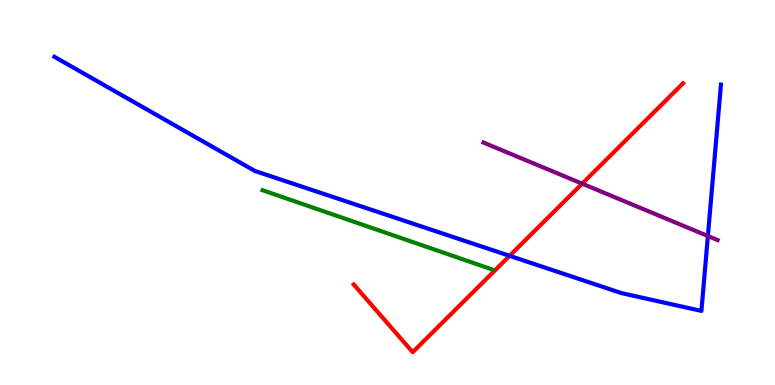[{'lines': ['blue', 'red'], 'intersections': [{'x': 6.58, 'y': 3.36}]}, {'lines': ['green', 'red'], 'intersections': []}, {'lines': ['purple', 'red'], 'intersections': [{'x': 7.51, 'y': 5.23}]}, {'lines': ['blue', 'green'], 'intersections': []}, {'lines': ['blue', 'purple'], 'intersections': [{'x': 9.13, 'y': 3.87}]}, {'lines': ['green', 'purple'], 'intersections': []}]